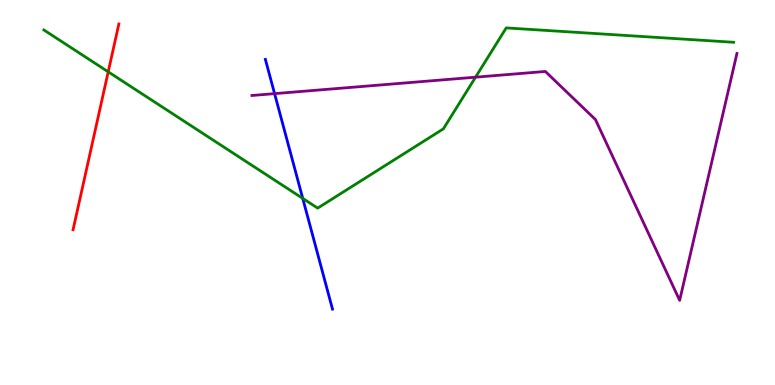[{'lines': ['blue', 'red'], 'intersections': []}, {'lines': ['green', 'red'], 'intersections': [{'x': 1.4, 'y': 8.13}]}, {'lines': ['purple', 'red'], 'intersections': []}, {'lines': ['blue', 'green'], 'intersections': [{'x': 3.91, 'y': 4.85}]}, {'lines': ['blue', 'purple'], 'intersections': [{'x': 3.54, 'y': 7.57}]}, {'lines': ['green', 'purple'], 'intersections': [{'x': 6.14, 'y': 8.0}]}]